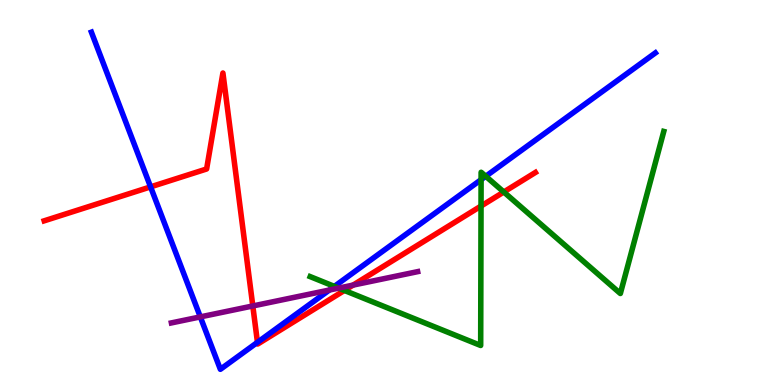[{'lines': ['blue', 'red'], 'intersections': [{'x': 1.94, 'y': 5.15}, {'x': 3.32, 'y': 1.11}]}, {'lines': ['green', 'red'], 'intersections': [{'x': 4.44, 'y': 2.46}, {'x': 6.21, 'y': 4.65}, {'x': 6.5, 'y': 5.01}]}, {'lines': ['purple', 'red'], 'intersections': [{'x': 3.26, 'y': 2.05}, {'x': 4.56, 'y': 2.6}]}, {'lines': ['blue', 'green'], 'intersections': [{'x': 4.31, 'y': 2.56}, {'x': 6.21, 'y': 5.33}, {'x': 6.27, 'y': 5.42}]}, {'lines': ['blue', 'purple'], 'intersections': [{'x': 2.58, 'y': 1.77}, {'x': 4.25, 'y': 2.47}]}, {'lines': ['green', 'purple'], 'intersections': [{'x': 4.37, 'y': 2.52}]}]